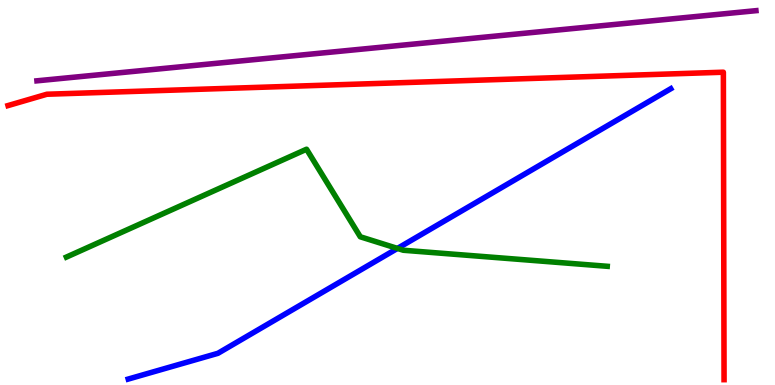[{'lines': ['blue', 'red'], 'intersections': []}, {'lines': ['green', 'red'], 'intersections': []}, {'lines': ['purple', 'red'], 'intersections': []}, {'lines': ['blue', 'green'], 'intersections': [{'x': 5.13, 'y': 3.55}]}, {'lines': ['blue', 'purple'], 'intersections': []}, {'lines': ['green', 'purple'], 'intersections': []}]